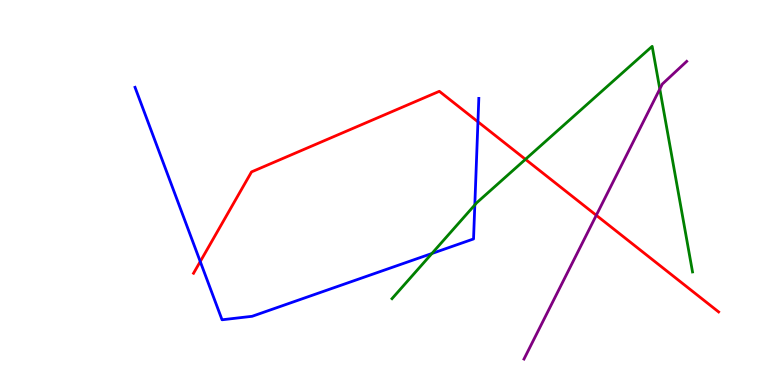[{'lines': ['blue', 'red'], 'intersections': [{'x': 2.58, 'y': 3.21}, {'x': 6.17, 'y': 6.84}]}, {'lines': ['green', 'red'], 'intersections': [{'x': 6.78, 'y': 5.86}]}, {'lines': ['purple', 'red'], 'intersections': [{'x': 7.69, 'y': 4.41}]}, {'lines': ['blue', 'green'], 'intersections': [{'x': 5.57, 'y': 3.42}, {'x': 6.13, 'y': 4.68}]}, {'lines': ['blue', 'purple'], 'intersections': []}, {'lines': ['green', 'purple'], 'intersections': [{'x': 8.51, 'y': 7.69}]}]